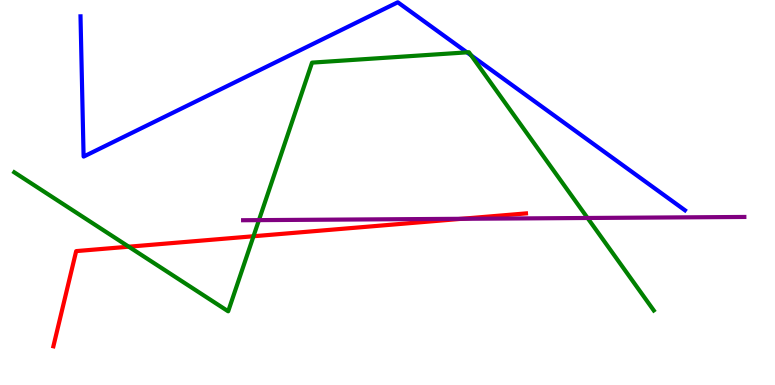[{'lines': ['blue', 'red'], 'intersections': []}, {'lines': ['green', 'red'], 'intersections': [{'x': 1.66, 'y': 3.59}, {'x': 3.27, 'y': 3.86}]}, {'lines': ['purple', 'red'], 'intersections': [{'x': 5.96, 'y': 4.32}]}, {'lines': ['blue', 'green'], 'intersections': [{'x': 6.02, 'y': 8.64}, {'x': 6.08, 'y': 8.56}]}, {'lines': ['blue', 'purple'], 'intersections': []}, {'lines': ['green', 'purple'], 'intersections': [{'x': 3.34, 'y': 4.28}, {'x': 7.58, 'y': 4.34}]}]